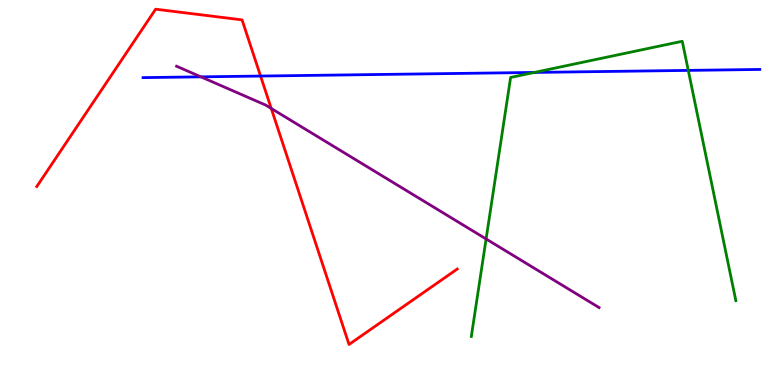[{'lines': ['blue', 'red'], 'intersections': [{'x': 3.36, 'y': 8.02}]}, {'lines': ['green', 'red'], 'intersections': []}, {'lines': ['purple', 'red'], 'intersections': [{'x': 3.5, 'y': 7.18}]}, {'lines': ['blue', 'green'], 'intersections': [{'x': 6.9, 'y': 8.12}, {'x': 8.88, 'y': 8.17}]}, {'lines': ['blue', 'purple'], 'intersections': [{'x': 2.59, 'y': 8.0}]}, {'lines': ['green', 'purple'], 'intersections': [{'x': 6.27, 'y': 3.79}]}]